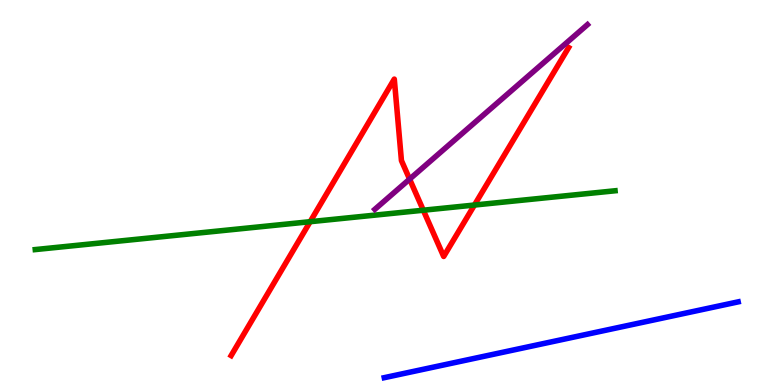[{'lines': ['blue', 'red'], 'intersections': []}, {'lines': ['green', 'red'], 'intersections': [{'x': 4.0, 'y': 4.24}, {'x': 5.46, 'y': 4.54}, {'x': 6.12, 'y': 4.67}]}, {'lines': ['purple', 'red'], 'intersections': [{'x': 5.29, 'y': 5.35}]}, {'lines': ['blue', 'green'], 'intersections': []}, {'lines': ['blue', 'purple'], 'intersections': []}, {'lines': ['green', 'purple'], 'intersections': []}]